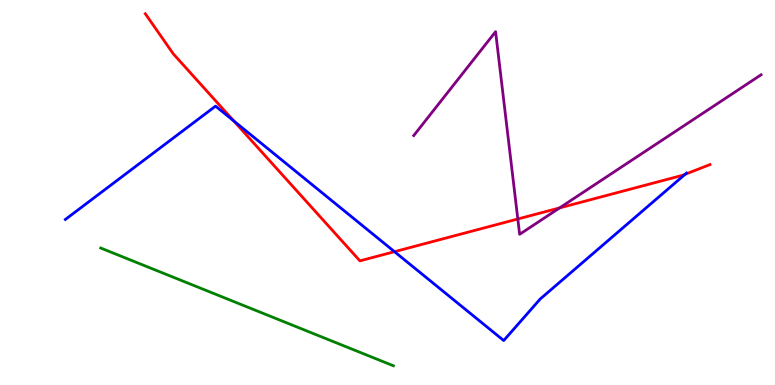[{'lines': ['blue', 'red'], 'intersections': [{'x': 3.02, 'y': 6.86}, {'x': 5.09, 'y': 3.46}, {'x': 8.84, 'y': 5.47}]}, {'lines': ['green', 'red'], 'intersections': []}, {'lines': ['purple', 'red'], 'intersections': [{'x': 6.68, 'y': 4.31}, {'x': 7.22, 'y': 4.6}]}, {'lines': ['blue', 'green'], 'intersections': []}, {'lines': ['blue', 'purple'], 'intersections': []}, {'lines': ['green', 'purple'], 'intersections': []}]